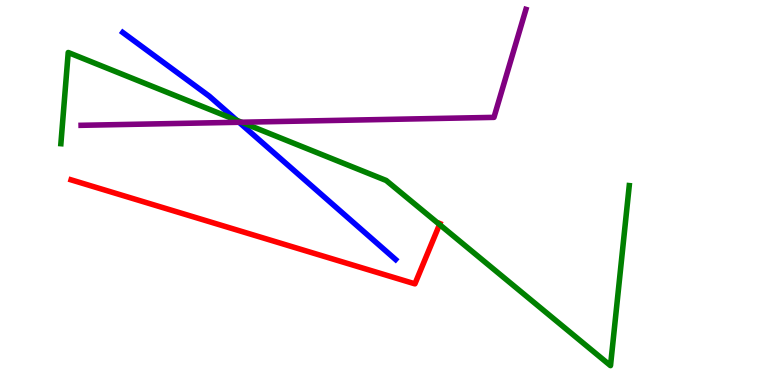[{'lines': ['blue', 'red'], 'intersections': []}, {'lines': ['green', 'red'], 'intersections': [{'x': 5.67, 'y': 4.17}]}, {'lines': ['purple', 'red'], 'intersections': []}, {'lines': ['blue', 'green'], 'intersections': [{'x': 3.06, 'y': 6.87}]}, {'lines': ['blue', 'purple'], 'intersections': [{'x': 3.08, 'y': 6.82}]}, {'lines': ['green', 'purple'], 'intersections': [{'x': 3.12, 'y': 6.83}]}]